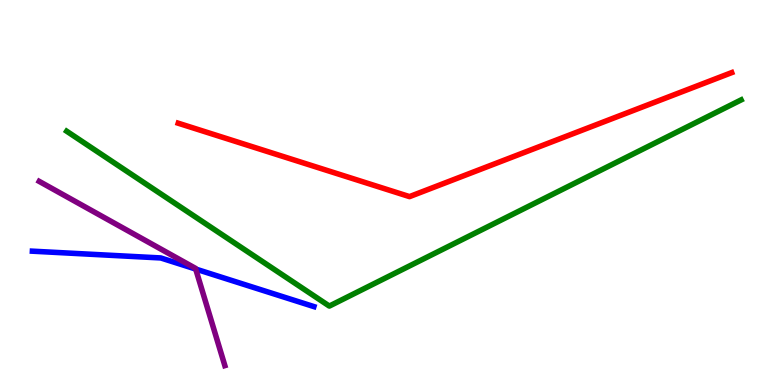[{'lines': ['blue', 'red'], 'intersections': []}, {'lines': ['green', 'red'], 'intersections': []}, {'lines': ['purple', 'red'], 'intersections': []}, {'lines': ['blue', 'green'], 'intersections': []}, {'lines': ['blue', 'purple'], 'intersections': [{'x': 2.53, 'y': 3.01}]}, {'lines': ['green', 'purple'], 'intersections': []}]